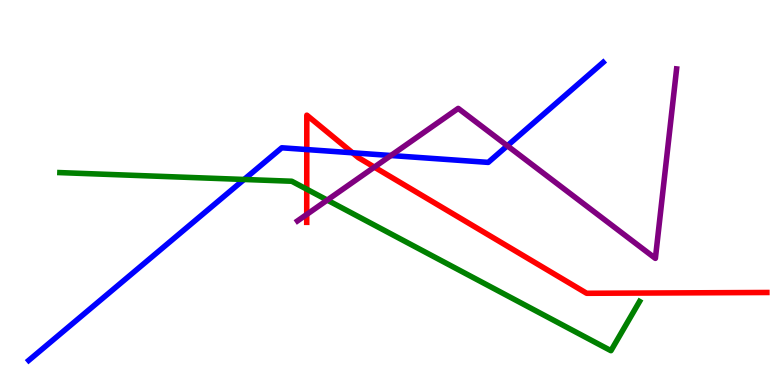[{'lines': ['blue', 'red'], 'intersections': [{'x': 3.96, 'y': 6.12}, {'x': 4.55, 'y': 6.03}]}, {'lines': ['green', 'red'], 'intersections': [{'x': 3.96, 'y': 5.09}]}, {'lines': ['purple', 'red'], 'intersections': [{'x': 3.96, 'y': 4.43}, {'x': 4.83, 'y': 5.66}]}, {'lines': ['blue', 'green'], 'intersections': [{'x': 3.15, 'y': 5.34}]}, {'lines': ['blue', 'purple'], 'intersections': [{'x': 5.04, 'y': 5.96}, {'x': 6.55, 'y': 6.21}]}, {'lines': ['green', 'purple'], 'intersections': [{'x': 4.22, 'y': 4.8}]}]